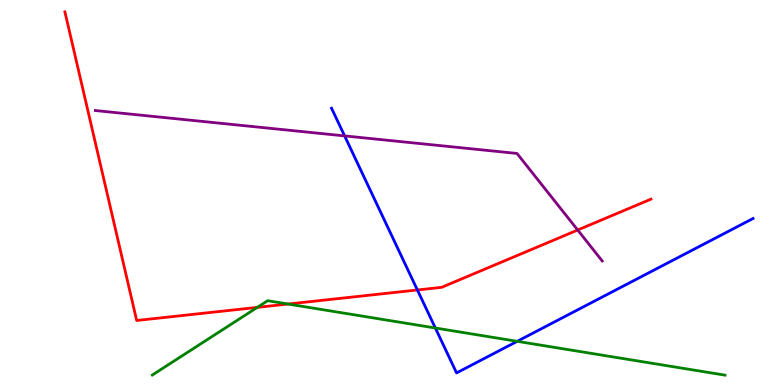[{'lines': ['blue', 'red'], 'intersections': [{'x': 5.39, 'y': 2.47}]}, {'lines': ['green', 'red'], 'intersections': [{'x': 3.32, 'y': 2.02}, {'x': 3.72, 'y': 2.1}]}, {'lines': ['purple', 'red'], 'intersections': [{'x': 7.45, 'y': 4.03}]}, {'lines': ['blue', 'green'], 'intersections': [{'x': 5.62, 'y': 1.48}, {'x': 6.67, 'y': 1.13}]}, {'lines': ['blue', 'purple'], 'intersections': [{'x': 4.45, 'y': 6.47}]}, {'lines': ['green', 'purple'], 'intersections': []}]